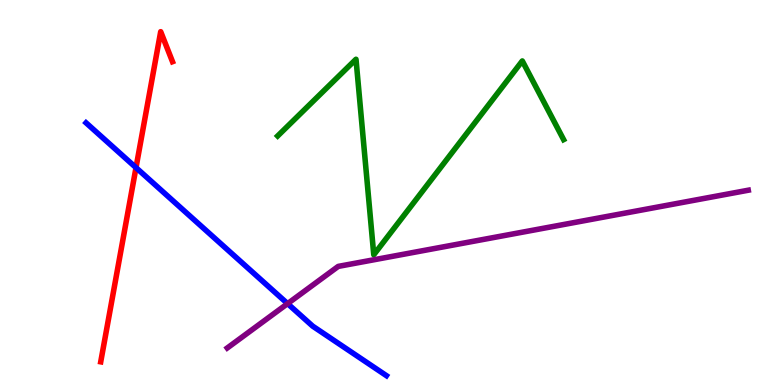[{'lines': ['blue', 'red'], 'intersections': [{'x': 1.75, 'y': 5.65}]}, {'lines': ['green', 'red'], 'intersections': []}, {'lines': ['purple', 'red'], 'intersections': []}, {'lines': ['blue', 'green'], 'intersections': []}, {'lines': ['blue', 'purple'], 'intersections': [{'x': 3.71, 'y': 2.11}]}, {'lines': ['green', 'purple'], 'intersections': []}]